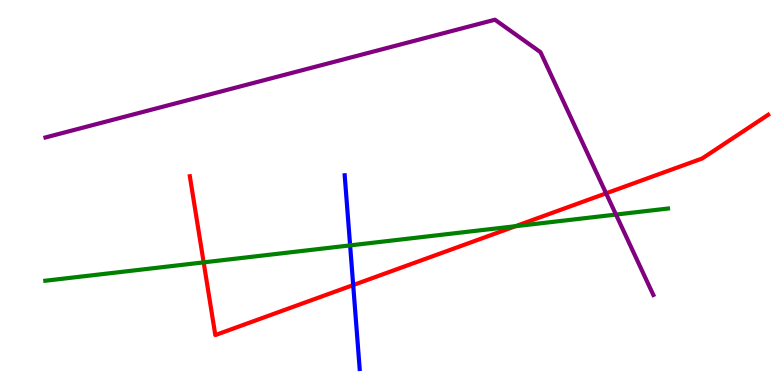[{'lines': ['blue', 'red'], 'intersections': [{'x': 4.56, 'y': 2.6}]}, {'lines': ['green', 'red'], 'intersections': [{'x': 2.63, 'y': 3.19}, {'x': 6.65, 'y': 4.12}]}, {'lines': ['purple', 'red'], 'intersections': [{'x': 7.82, 'y': 4.98}]}, {'lines': ['blue', 'green'], 'intersections': [{'x': 4.52, 'y': 3.63}]}, {'lines': ['blue', 'purple'], 'intersections': []}, {'lines': ['green', 'purple'], 'intersections': [{'x': 7.95, 'y': 4.43}]}]